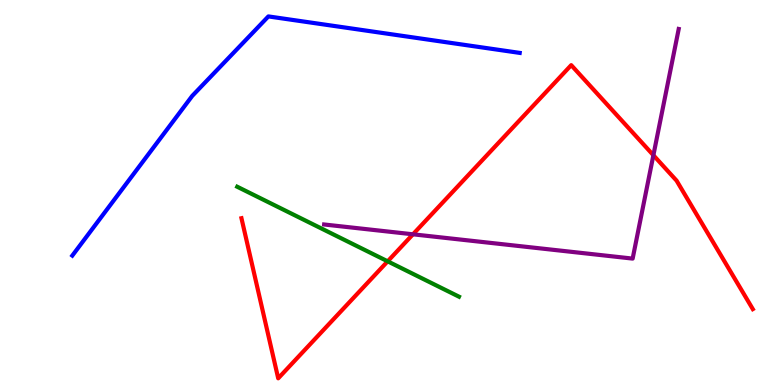[{'lines': ['blue', 'red'], 'intersections': []}, {'lines': ['green', 'red'], 'intersections': [{'x': 5.0, 'y': 3.21}]}, {'lines': ['purple', 'red'], 'intersections': [{'x': 5.33, 'y': 3.91}, {'x': 8.43, 'y': 5.97}]}, {'lines': ['blue', 'green'], 'intersections': []}, {'lines': ['blue', 'purple'], 'intersections': []}, {'lines': ['green', 'purple'], 'intersections': []}]